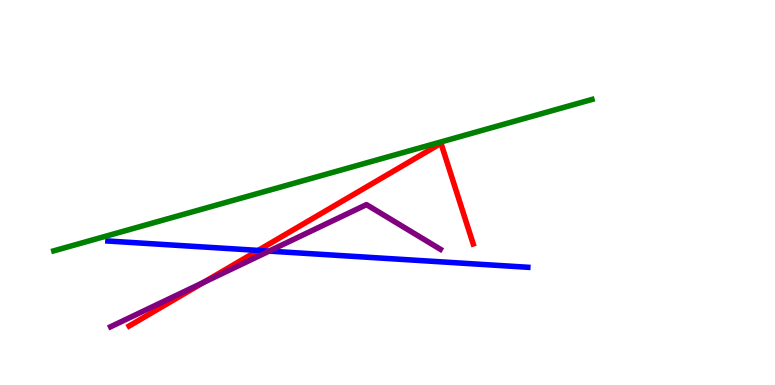[{'lines': ['blue', 'red'], 'intersections': [{'x': 3.33, 'y': 3.5}]}, {'lines': ['green', 'red'], 'intersections': []}, {'lines': ['purple', 'red'], 'intersections': [{'x': 2.63, 'y': 2.67}]}, {'lines': ['blue', 'green'], 'intersections': []}, {'lines': ['blue', 'purple'], 'intersections': [{'x': 3.47, 'y': 3.48}]}, {'lines': ['green', 'purple'], 'intersections': []}]